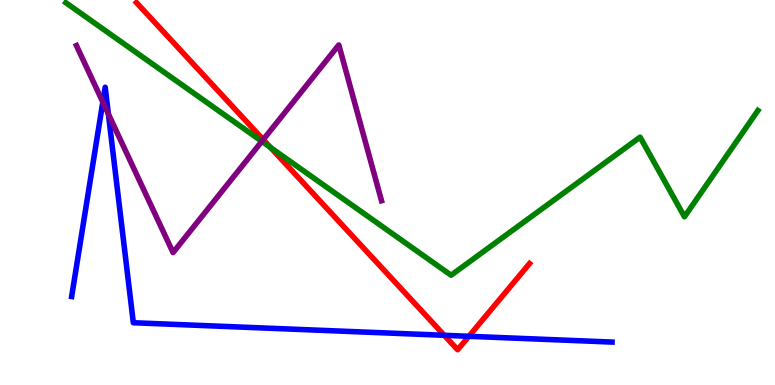[{'lines': ['blue', 'red'], 'intersections': [{'x': 5.73, 'y': 1.29}, {'x': 6.05, 'y': 1.27}]}, {'lines': ['green', 'red'], 'intersections': [{'x': 3.49, 'y': 6.17}]}, {'lines': ['purple', 'red'], 'intersections': [{'x': 3.4, 'y': 6.37}]}, {'lines': ['blue', 'green'], 'intersections': []}, {'lines': ['blue', 'purple'], 'intersections': [{'x': 1.33, 'y': 7.35}, {'x': 1.4, 'y': 7.04}]}, {'lines': ['green', 'purple'], 'intersections': [{'x': 3.38, 'y': 6.33}]}]